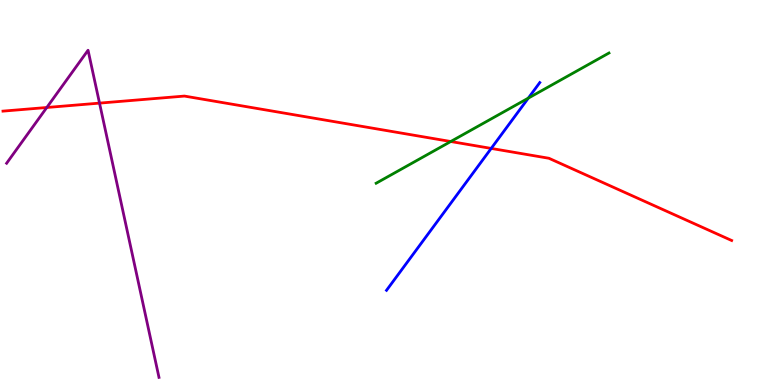[{'lines': ['blue', 'red'], 'intersections': [{'x': 6.34, 'y': 6.14}]}, {'lines': ['green', 'red'], 'intersections': [{'x': 5.82, 'y': 6.32}]}, {'lines': ['purple', 'red'], 'intersections': [{'x': 0.604, 'y': 7.21}, {'x': 1.28, 'y': 7.32}]}, {'lines': ['blue', 'green'], 'intersections': [{'x': 6.82, 'y': 7.45}]}, {'lines': ['blue', 'purple'], 'intersections': []}, {'lines': ['green', 'purple'], 'intersections': []}]